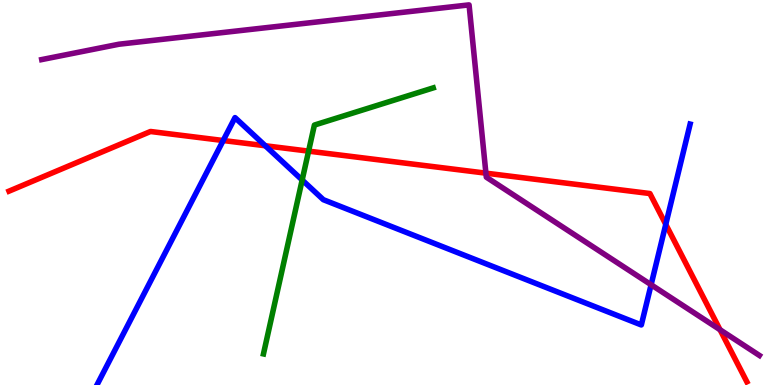[{'lines': ['blue', 'red'], 'intersections': [{'x': 2.88, 'y': 6.35}, {'x': 3.42, 'y': 6.21}, {'x': 8.59, 'y': 4.17}]}, {'lines': ['green', 'red'], 'intersections': [{'x': 3.98, 'y': 6.07}]}, {'lines': ['purple', 'red'], 'intersections': [{'x': 6.27, 'y': 5.5}, {'x': 9.29, 'y': 1.44}]}, {'lines': ['blue', 'green'], 'intersections': [{'x': 3.9, 'y': 5.32}]}, {'lines': ['blue', 'purple'], 'intersections': [{'x': 8.4, 'y': 2.6}]}, {'lines': ['green', 'purple'], 'intersections': []}]